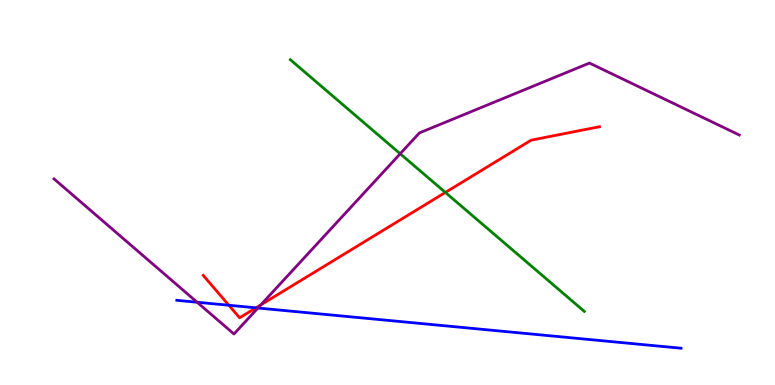[{'lines': ['blue', 'red'], 'intersections': [{'x': 2.95, 'y': 2.07}, {'x': 3.3, 'y': 2.0}]}, {'lines': ['green', 'red'], 'intersections': [{'x': 5.75, 'y': 5.0}]}, {'lines': ['purple', 'red'], 'intersections': [{'x': 3.37, 'y': 2.08}]}, {'lines': ['blue', 'green'], 'intersections': []}, {'lines': ['blue', 'purple'], 'intersections': [{'x': 2.54, 'y': 2.15}, {'x': 3.33, 'y': 2.0}]}, {'lines': ['green', 'purple'], 'intersections': [{'x': 5.16, 'y': 6.01}]}]